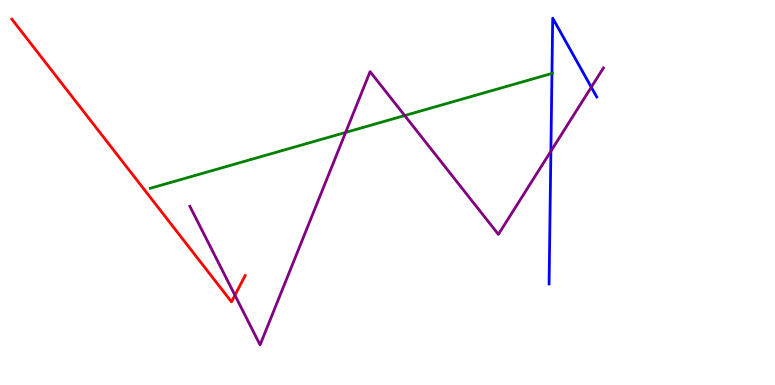[{'lines': ['blue', 'red'], 'intersections': []}, {'lines': ['green', 'red'], 'intersections': []}, {'lines': ['purple', 'red'], 'intersections': [{'x': 3.03, 'y': 2.33}]}, {'lines': ['blue', 'green'], 'intersections': [{'x': 7.12, 'y': 8.09}]}, {'lines': ['blue', 'purple'], 'intersections': [{'x': 7.11, 'y': 6.07}, {'x': 7.63, 'y': 7.74}]}, {'lines': ['green', 'purple'], 'intersections': [{'x': 4.46, 'y': 6.56}, {'x': 5.22, 'y': 7.0}]}]